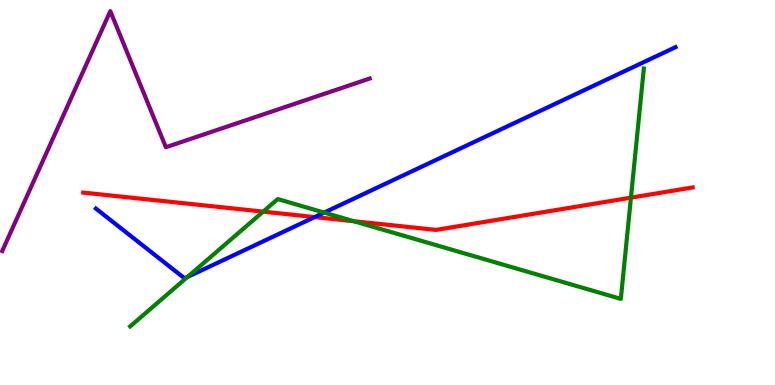[{'lines': ['blue', 'red'], 'intersections': [{'x': 4.06, 'y': 4.36}]}, {'lines': ['green', 'red'], 'intersections': [{'x': 3.4, 'y': 4.5}, {'x': 4.57, 'y': 4.25}, {'x': 8.14, 'y': 4.87}]}, {'lines': ['purple', 'red'], 'intersections': []}, {'lines': ['blue', 'green'], 'intersections': [{'x': 2.42, 'y': 2.81}, {'x': 4.18, 'y': 4.48}]}, {'lines': ['blue', 'purple'], 'intersections': []}, {'lines': ['green', 'purple'], 'intersections': []}]